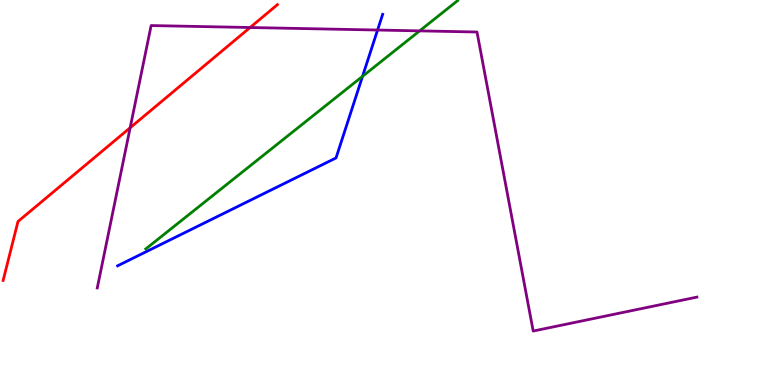[{'lines': ['blue', 'red'], 'intersections': []}, {'lines': ['green', 'red'], 'intersections': []}, {'lines': ['purple', 'red'], 'intersections': [{'x': 1.68, 'y': 6.68}, {'x': 3.23, 'y': 9.29}]}, {'lines': ['blue', 'green'], 'intersections': [{'x': 4.68, 'y': 8.02}]}, {'lines': ['blue', 'purple'], 'intersections': [{'x': 4.87, 'y': 9.22}]}, {'lines': ['green', 'purple'], 'intersections': [{'x': 5.41, 'y': 9.2}]}]